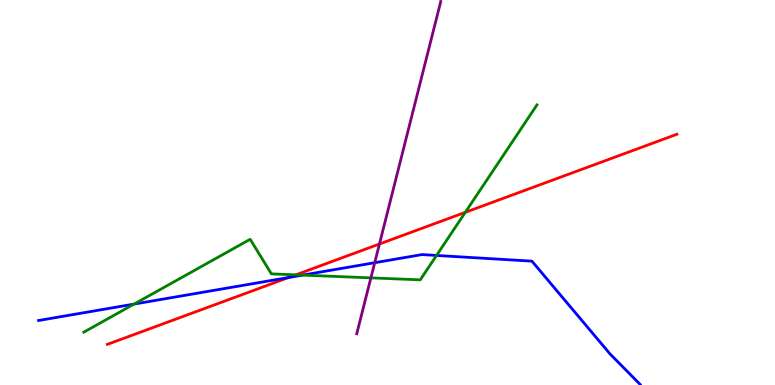[{'lines': ['blue', 'red'], 'intersections': [{'x': 3.72, 'y': 2.79}]}, {'lines': ['green', 'red'], 'intersections': [{'x': 3.82, 'y': 2.86}, {'x': 6.0, 'y': 4.49}]}, {'lines': ['purple', 'red'], 'intersections': [{'x': 4.9, 'y': 3.66}]}, {'lines': ['blue', 'green'], 'intersections': [{'x': 1.73, 'y': 2.1}, {'x': 3.9, 'y': 2.85}, {'x': 5.63, 'y': 3.36}]}, {'lines': ['blue', 'purple'], 'intersections': [{'x': 4.83, 'y': 3.18}]}, {'lines': ['green', 'purple'], 'intersections': [{'x': 4.79, 'y': 2.78}]}]